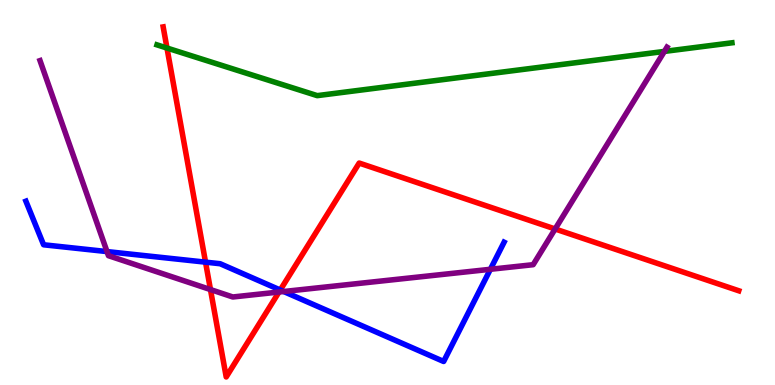[{'lines': ['blue', 'red'], 'intersections': [{'x': 2.65, 'y': 3.19}, {'x': 3.62, 'y': 2.47}]}, {'lines': ['green', 'red'], 'intersections': [{'x': 2.15, 'y': 8.75}]}, {'lines': ['purple', 'red'], 'intersections': [{'x': 2.72, 'y': 2.48}, {'x': 3.6, 'y': 2.42}, {'x': 7.16, 'y': 4.05}]}, {'lines': ['blue', 'green'], 'intersections': []}, {'lines': ['blue', 'purple'], 'intersections': [{'x': 1.38, 'y': 3.47}, {'x': 3.66, 'y': 2.43}, {'x': 6.33, 'y': 3.01}]}, {'lines': ['green', 'purple'], 'intersections': [{'x': 8.57, 'y': 8.66}]}]